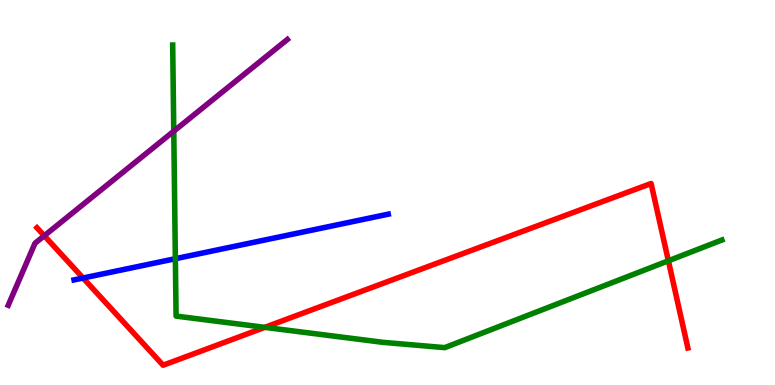[{'lines': ['blue', 'red'], 'intersections': [{'x': 1.07, 'y': 2.78}]}, {'lines': ['green', 'red'], 'intersections': [{'x': 3.42, 'y': 1.5}, {'x': 8.62, 'y': 3.23}]}, {'lines': ['purple', 'red'], 'intersections': [{'x': 0.571, 'y': 3.88}]}, {'lines': ['blue', 'green'], 'intersections': [{'x': 2.26, 'y': 3.28}]}, {'lines': ['blue', 'purple'], 'intersections': []}, {'lines': ['green', 'purple'], 'intersections': [{'x': 2.24, 'y': 6.59}]}]